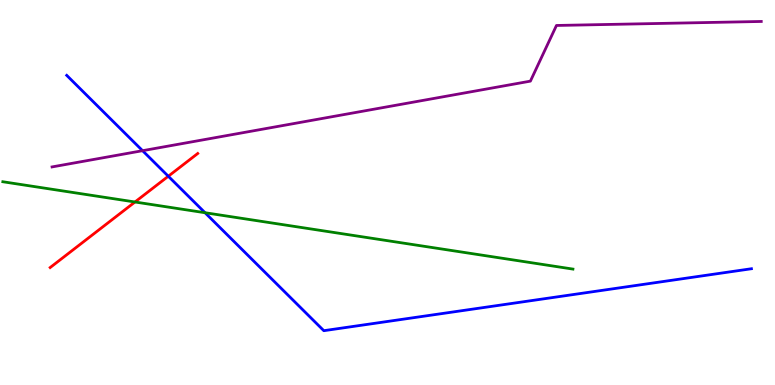[{'lines': ['blue', 'red'], 'intersections': [{'x': 2.17, 'y': 5.42}]}, {'lines': ['green', 'red'], 'intersections': [{'x': 1.74, 'y': 4.75}]}, {'lines': ['purple', 'red'], 'intersections': []}, {'lines': ['blue', 'green'], 'intersections': [{'x': 2.65, 'y': 4.47}]}, {'lines': ['blue', 'purple'], 'intersections': [{'x': 1.84, 'y': 6.09}]}, {'lines': ['green', 'purple'], 'intersections': []}]